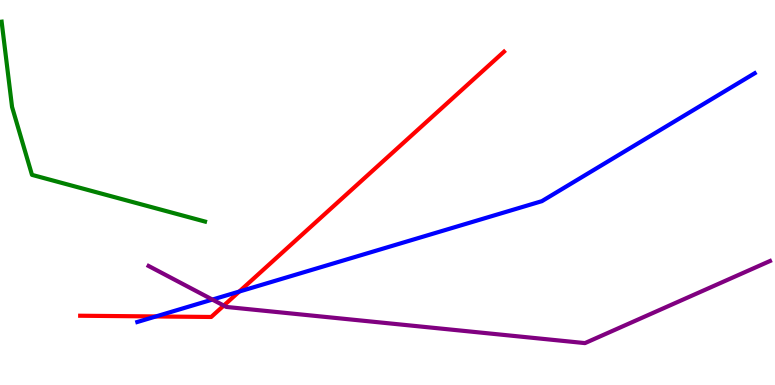[{'lines': ['blue', 'red'], 'intersections': [{'x': 2.01, 'y': 1.78}, {'x': 3.09, 'y': 2.43}]}, {'lines': ['green', 'red'], 'intersections': []}, {'lines': ['purple', 'red'], 'intersections': [{'x': 2.89, 'y': 2.06}]}, {'lines': ['blue', 'green'], 'intersections': []}, {'lines': ['blue', 'purple'], 'intersections': [{'x': 2.74, 'y': 2.22}]}, {'lines': ['green', 'purple'], 'intersections': []}]